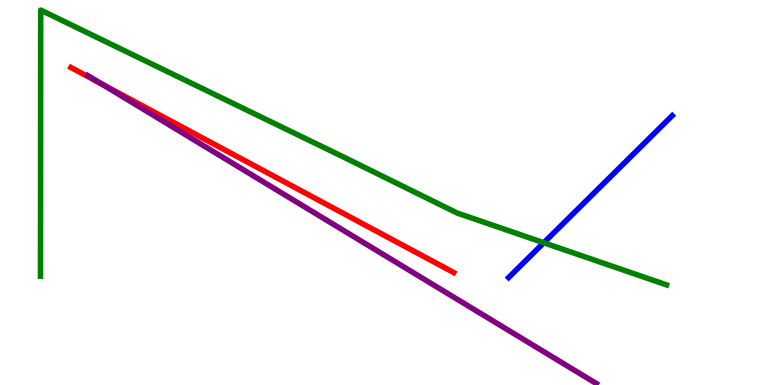[{'lines': ['blue', 'red'], 'intersections': []}, {'lines': ['green', 'red'], 'intersections': []}, {'lines': ['purple', 'red'], 'intersections': [{'x': 1.31, 'y': 7.82}]}, {'lines': ['blue', 'green'], 'intersections': [{'x': 7.02, 'y': 3.69}]}, {'lines': ['blue', 'purple'], 'intersections': []}, {'lines': ['green', 'purple'], 'intersections': []}]